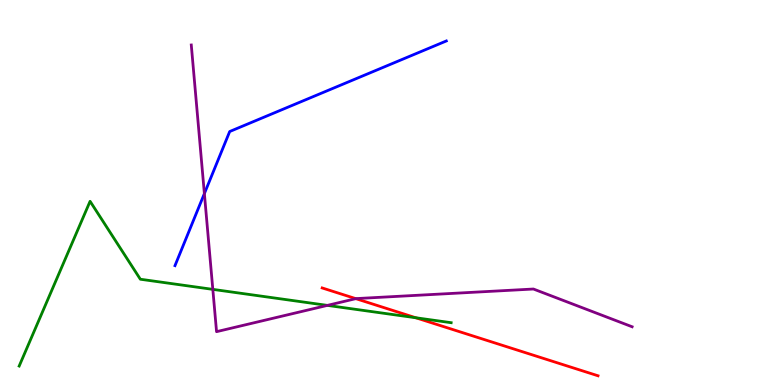[{'lines': ['blue', 'red'], 'intersections': []}, {'lines': ['green', 'red'], 'intersections': [{'x': 5.36, 'y': 1.75}]}, {'lines': ['purple', 'red'], 'intersections': [{'x': 4.59, 'y': 2.24}]}, {'lines': ['blue', 'green'], 'intersections': []}, {'lines': ['blue', 'purple'], 'intersections': [{'x': 2.64, 'y': 4.97}]}, {'lines': ['green', 'purple'], 'intersections': [{'x': 2.75, 'y': 2.48}, {'x': 4.22, 'y': 2.07}]}]